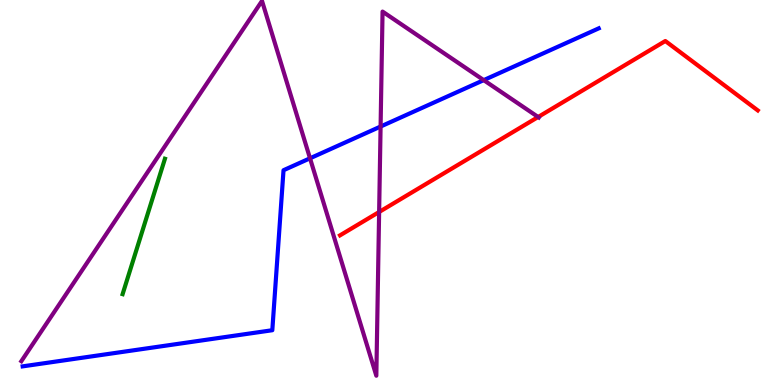[{'lines': ['blue', 'red'], 'intersections': []}, {'lines': ['green', 'red'], 'intersections': []}, {'lines': ['purple', 'red'], 'intersections': [{'x': 4.89, 'y': 4.49}, {'x': 6.94, 'y': 6.96}]}, {'lines': ['blue', 'green'], 'intersections': []}, {'lines': ['blue', 'purple'], 'intersections': [{'x': 4.0, 'y': 5.89}, {'x': 4.91, 'y': 6.71}, {'x': 6.24, 'y': 7.92}]}, {'lines': ['green', 'purple'], 'intersections': []}]